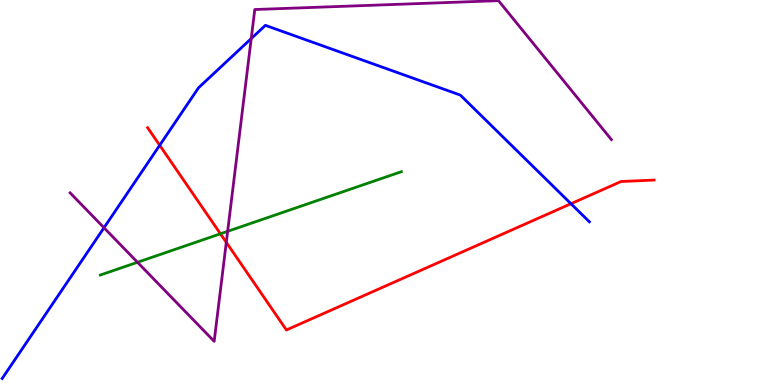[{'lines': ['blue', 'red'], 'intersections': [{'x': 2.06, 'y': 6.23}, {'x': 7.37, 'y': 4.71}]}, {'lines': ['green', 'red'], 'intersections': [{'x': 2.84, 'y': 3.93}]}, {'lines': ['purple', 'red'], 'intersections': [{'x': 2.92, 'y': 3.71}]}, {'lines': ['blue', 'green'], 'intersections': []}, {'lines': ['blue', 'purple'], 'intersections': [{'x': 1.34, 'y': 4.08}, {'x': 3.24, 'y': 9.0}]}, {'lines': ['green', 'purple'], 'intersections': [{'x': 1.77, 'y': 3.19}, {'x': 2.94, 'y': 3.99}]}]